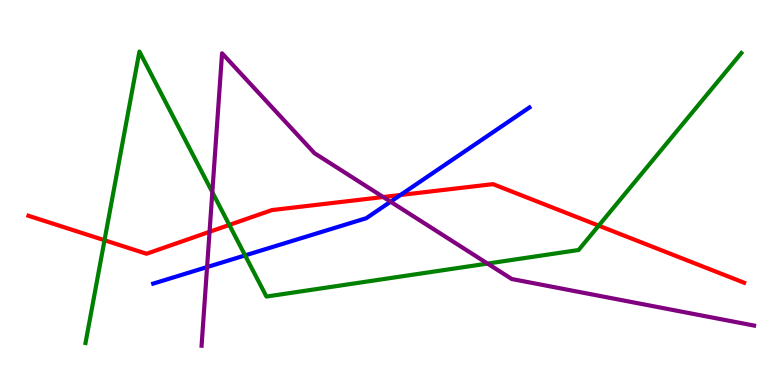[{'lines': ['blue', 'red'], 'intersections': [{'x': 5.17, 'y': 4.94}]}, {'lines': ['green', 'red'], 'intersections': [{'x': 1.35, 'y': 3.76}, {'x': 2.96, 'y': 4.16}, {'x': 7.73, 'y': 4.14}]}, {'lines': ['purple', 'red'], 'intersections': [{'x': 2.7, 'y': 3.98}, {'x': 4.94, 'y': 4.88}]}, {'lines': ['blue', 'green'], 'intersections': [{'x': 3.16, 'y': 3.37}]}, {'lines': ['blue', 'purple'], 'intersections': [{'x': 2.67, 'y': 3.06}, {'x': 5.04, 'y': 4.76}]}, {'lines': ['green', 'purple'], 'intersections': [{'x': 2.74, 'y': 5.01}, {'x': 6.29, 'y': 3.15}]}]